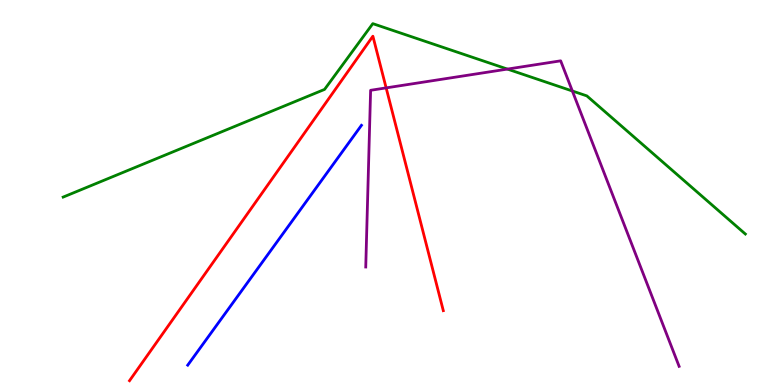[{'lines': ['blue', 'red'], 'intersections': []}, {'lines': ['green', 'red'], 'intersections': []}, {'lines': ['purple', 'red'], 'intersections': [{'x': 4.98, 'y': 7.72}]}, {'lines': ['blue', 'green'], 'intersections': []}, {'lines': ['blue', 'purple'], 'intersections': []}, {'lines': ['green', 'purple'], 'intersections': [{'x': 6.55, 'y': 8.21}, {'x': 7.39, 'y': 7.64}]}]